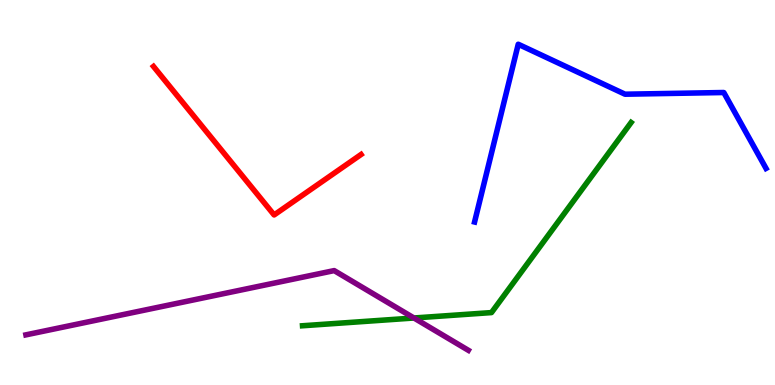[{'lines': ['blue', 'red'], 'intersections': []}, {'lines': ['green', 'red'], 'intersections': []}, {'lines': ['purple', 'red'], 'intersections': []}, {'lines': ['blue', 'green'], 'intersections': []}, {'lines': ['blue', 'purple'], 'intersections': []}, {'lines': ['green', 'purple'], 'intersections': [{'x': 5.34, 'y': 1.74}]}]